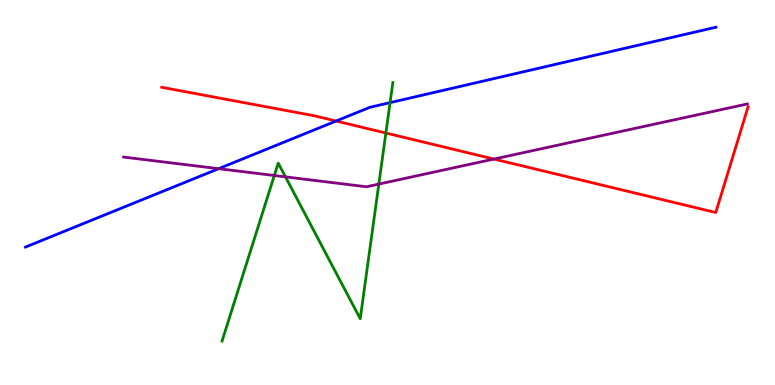[{'lines': ['blue', 'red'], 'intersections': [{'x': 4.34, 'y': 6.86}]}, {'lines': ['green', 'red'], 'intersections': [{'x': 4.98, 'y': 6.54}]}, {'lines': ['purple', 'red'], 'intersections': [{'x': 6.37, 'y': 5.87}]}, {'lines': ['blue', 'green'], 'intersections': [{'x': 5.03, 'y': 7.33}]}, {'lines': ['blue', 'purple'], 'intersections': [{'x': 2.82, 'y': 5.62}]}, {'lines': ['green', 'purple'], 'intersections': [{'x': 3.54, 'y': 5.44}, {'x': 3.68, 'y': 5.41}, {'x': 4.89, 'y': 5.22}]}]